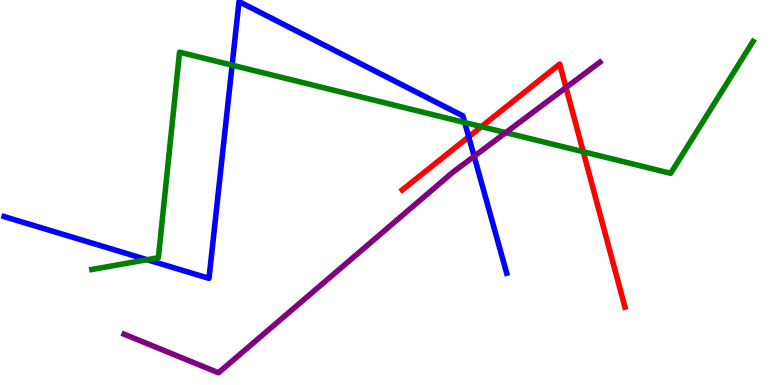[{'lines': ['blue', 'red'], 'intersections': [{'x': 6.05, 'y': 6.45}]}, {'lines': ['green', 'red'], 'intersections': [{'x': 6.21, 'y': 6.71}, {'x': 7.53, 'y': 6.06}]}, {'lines': ['purple', 'red'], 'intersections': [{'x': 7.3, 'y': 7.73}]}, {'lines': ['blue', 'green'], 'intersections': [{'x': 1.9, 'y': 3.25}, {'x': 3.0, 'y': 8.31}, {'x': 6.0, 'y': 6.82}]}, {'lines': ['blue', 'purple'], 'intersections': [{'x': 6.12, 'y': 5.94}]}, {'lines': ['green', 'purple'], 'intersections': [{'x': 6.53, 'y': 6.55}]}]